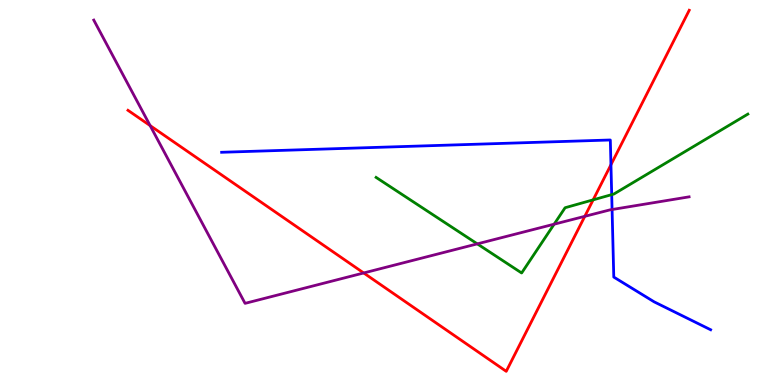[{'lines': ['blue', 'red'], 'intersections': [{'x': 7.88, 'y': 5.72}]}, {'lines': ['green', 'red'], 'intersections': [{'x': 7.65, 'y': 4.81}]}, {'lines': ['purple', 'red'], 'intersections': [{'x': 1.94, 'y': 6.74}, {'x': 4.69, 'y': 2.91}, {'x': 7.55, 'y': 4.38}]}, {'lines': ['blue', 'green'], 'intersections': [{'x': 7.89, 'y': 4.94}]}, {'lines': ['blue', 'purple'], 'intersections': [{'x': 7.9, 'y': 4.56}]}, {'lines': ['green', 'purple'], 'intersections': [{'x': 6.16, 'y': 3.67}, {'x': 7.15, 'y': 4.18}]}]